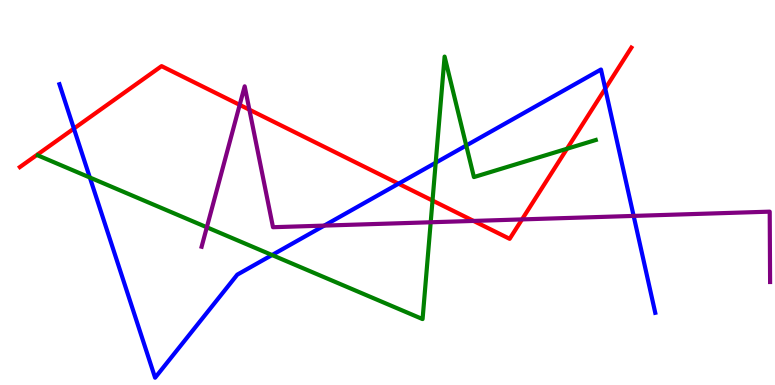[{'lines': ['blue', 'red'], 'intersections': [{'x': 0.953, 'y': 6.66}, {'x': 5.14, 'y': 5.23}, {'x': 7.81, 'y': 7.7}]}, {'lines': ['green', 'red'], 'intersections': [{'x': 5.58, 'y': 4.79}, {'x': 7.32, 'y': 6.14}]}, {'lines': ['purple', 'red'], 'intersections': [{'x': 3.09, 'y': 7.28}, {'x': 3.22, 'y': 7.15}, {'x': 6.11, 'y': 4.26}, {'x': 6.74, 'y': 4.3}]}, {'lines': ['blue', 'green'], 'intersections': [{'x': 1.16, 'y': 5.39}, {'x': 3.51, 'y': 3.38}, {'x': 5.62, 'y': 5.77}, {'x': 6.02, 'y': 6.22}]}, {'lines': ['blue', 'purple'], 'intersections': [{'x': 4.18, 'y': 4.14}, {'x': 8.18, 'y': 4.39}]}, {'lines': ['green', 'purple'], 'intersections': [{'x': 2.67, 'y': 4.1}, {'x': 5.56, 'y': 4.23}]}]